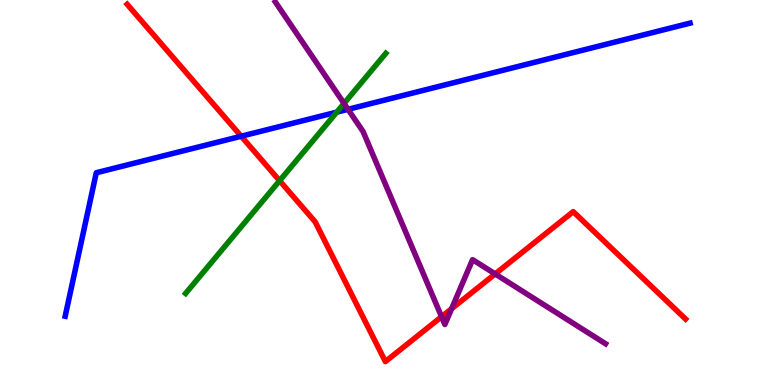[{'lines': ['blue', 'red'], 'intersections': [{'x': 3.11, 'y': 6.46}]}, {'lines': ['green', 'red'], 'intersections': [{'x': 3.61, 'y': 5.31}]}, {'lines': ['purple', 'red'], 'intersections': [{'x': 5.7, 'y': 1.77}, {'x': 5.83, 'y': 1.98}, {'x': 6.39, 'y': 2.88}]}, {'lines': ['blue', 'green'], 'intersections': [{'x': 4.35, 'y': 7.09}]}, {'lines': ['blue', 'purple'], 'intersections': [{'x': 4.49, 'y': 7.16}]}, {'lines': ['green', 'purple'], 'intersections': [{'x': 4.44, 'y': 7.31}]}]